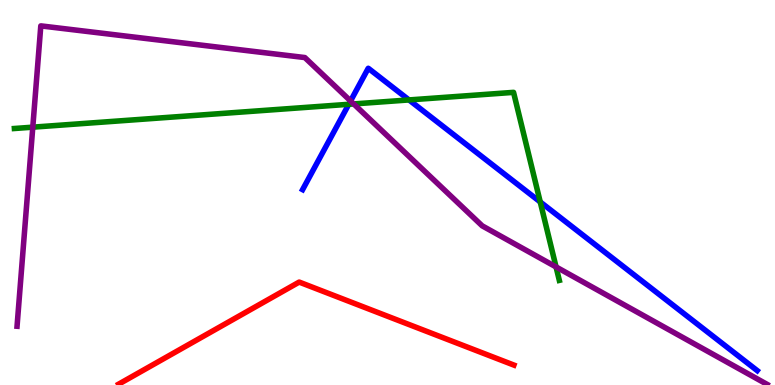[{'lines': ['blue', 'red'], 'intersections': []}, {'lines': ['green', 'red'], 'intersections': []}, {'lines': ['purple', 'red'], 'intersections': []}, {'lines': ['blue', 'green'], 'intersections': [{'x': 4.5, 'y': 7.29}, {'x': 5.28, 'y': 7.4}, {'x': 6.97, 'y': 4.75}]}, {'lines': ['blue', 'purple'], 'intersections': [{'x': 4.52, 'y': 7.38}]}, {'lines': ['green', 'purple'], 'intersections': [{'x': 0.423, 'y': 6.7}, {'x': 4.56, 'y': 7.3}, {'x': 7.17, 'y': 3.07}]}]